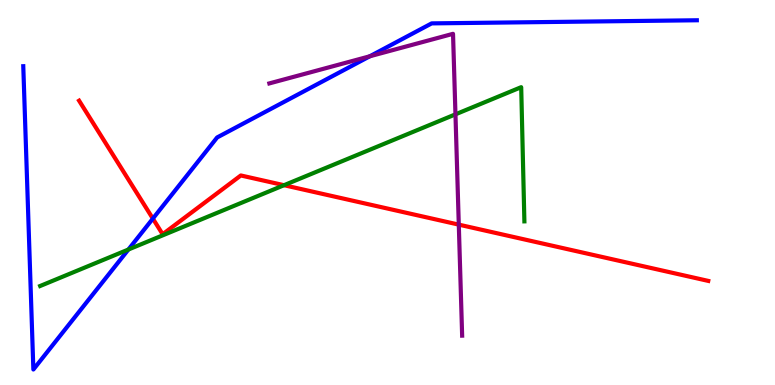[{'lines': ['blue', 'red'], 'intersections': [{'x': 1.97, 'y': 4.32}]}, {'lines': ['green', 'red'], 'intersections': [{'x': 3.66, 'y': 5.19}]}, {'lines': ['purple', 'red'], 'intersections': [{'x': 5.92, 'y': 4.17}]}, {'lines': ['blue', 'green'], 'intersections': [{'x': 1.66, 'y': 3.52}]}, {'lines': ['blue', 'purple'], 'intersections': [{'x': 4.77, 'y': 8.54}]}, {'lines': ['green', 'purple'], 'intersections': [{'x': 5.88, 'y': 7.03}]}]